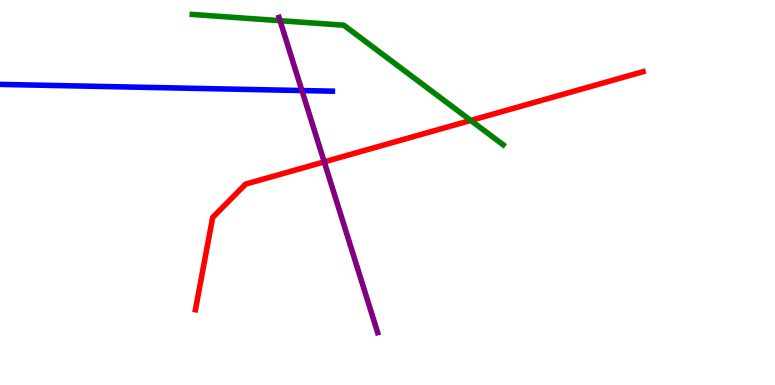[{'lines': ['blue', 'red'], 'intersections': []}, {'lines': ['green', 'red'], 'intersections': [{'x': 6.07, 'y': 6.87}]}, {'lines': ['purple', 'red'], 'intersections': [{'x': 4.18, 'y': 5.8}]}, {'lines': ['blue', 'green'], 'intersections': []}, {'lines': ['blue', 'purple'], 'intersections': [{'x': 3.9, 'y': 7.65}]}, {'lines': ['green', 'purple'], 'intersections': [{'x': 3.61, 'y': 9.46}]}]